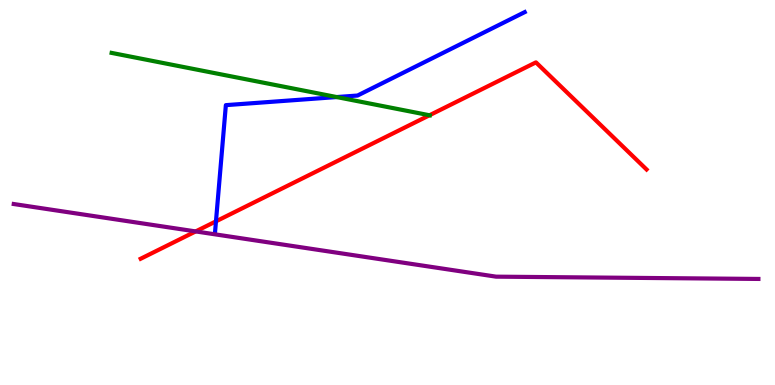[{'lines': ['blue', 'red'], 'intersections': [{'x': 2.79, 'y': 4.25}]}, {'lines': ['green', 'red'], 'intersections': [{'x': 5.54, 'y': 7.01}]}, {'lines': ['purple', 'red'], 'intersections': [{'x': 2.52, 'y': 3.99}]}, {'lines': ['blue', 'green'], 'intersections': [{'x': 4.34, 'y': 7.48}]}, {'lines': ['blue', 'purple'], 'intersections': []}, {'lines': ['green', 'purple'], 'intersections': []}]